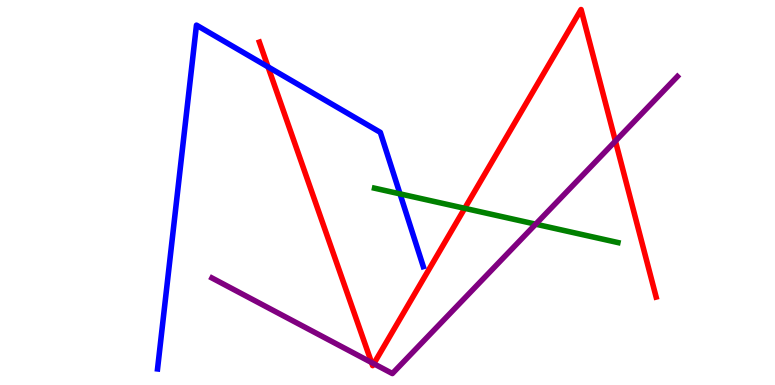[{'lines': ['blue', 'red'], 'intersections': [{'x': 3.46, 'y': 8.26}]}, {'lines': ['green', 'red'], 'intersections': [{'x': 6.0, 'y': 4.59}]}, {'lines': ['purple', 'red'], 'intersections': [{'x': 4.79, 'y': 0.584}, {'x': 4.82, 'y': 0.553}, {'x': 7.94, 'y': 6.34}]}, {'lines': ['blue', 'green'], 'intersections': [{'x': 5.16, 'y': 4.96}]}, {'lines': ['blue', 'purple'], 'intersections': []}, {'lines': ['green', 'purple'], 'intersections': [{'x': 6.91, 'y': 4.18}]}]